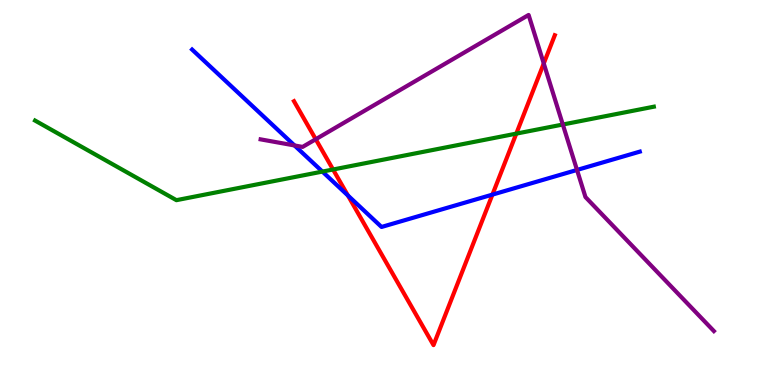[{'lines': ['blue', 'red'], 'intersections': [{'x': 4.49, 'y': 4.92}, {'x': 6.35, 'y': 4.94}]}, {'lines': ['green', 'red'], 'intersections': [{'x': 4.3, 'y': 5.6}, {'x': 6.66, 'y': 6.53}]}, {'lines': ['purple', 'red'], 'intersections': [{'x': 4.07, 'y': 6.38}, {'x': 7.02, 'y': 8.35}]}, {'lines': ['blue', 'green'], 'intersections': [{'x': 4.16, 'y': 5.54}]}, {'lines': ['blue', 'purple'], 'intersections': [{'x': 3.8, 'y': 6.22}, {'x': 7.45, 'y': 5.59}]}, {'lines': ['green', 'purple'], 'intersections': [{'x': 7.26, 'y': 6.77}]}]